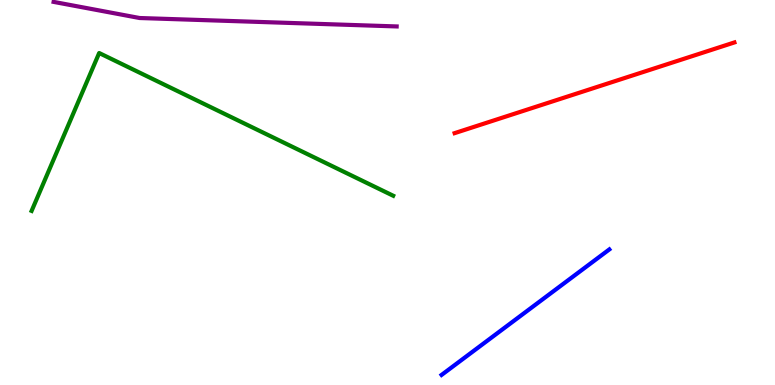[{'lines': ['blue', 'red'], 'intersections': []}, {'lines': ['green', 'red'], 'intersections': []}, {'lines': ['purple', 'red'], 'intersections': []}, {'lines': ['blue', 'green'], 'intersections': []}, {'lines': ['blue', 'purple'], 'intersections': []}, {'lines': ['green', 'purple'], 'intersections': []}]